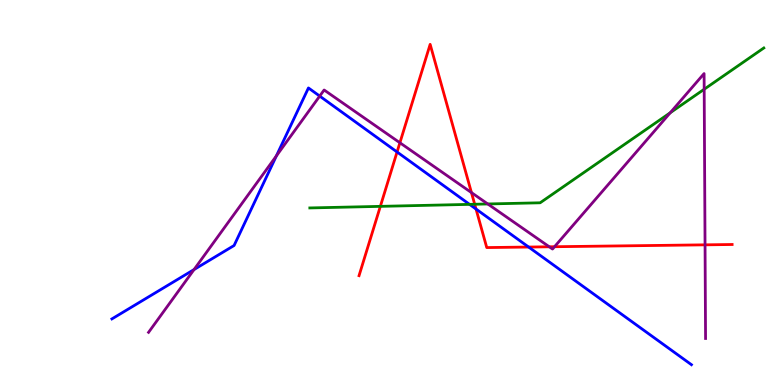[{'lines': ['blue', 'red'], 'intersections': [{'x': 5.12, 'y': 6.05}, {'x': 6.14, 'y': 4.57}, {'x': 6.82, 'y': 3.58}]}, {'lines': ['green', 'red'], 'intersections': [{'x': 4.91, 'y': 4.64}, {'x': 6.13, 'y': 4.69}]}, {'lines': ['purple', 'red'], 'intersections': [{'x': 5.16, 'y': 6.29}, {'x': 6.08, 'y': 5.0}, {'x': 7.09, 'y': 3.59}, {'x': 7.16, 'y': 3.59}, {'x': 9.1, 'y': 3.64}]}, {'lines': ['blue', 'green'], 'intersections': [{'x': 6.06, 'y': 4.69}]}, {'lines': ['blue', 'purple'], 'intersections': [{'x': 2.5, 'y': 3.0}, {'x': 3.57, 'y': 5.95}, {'x': 4.13, 'y': 7.5}]}, {'lines': ['green', 'purple'], 'intersections': [{'x': 6.29, 'y': 4.7}, {'x': 8.65, 'y': 7.07}, {'x': 9.09, 'y': 7.68}]}]